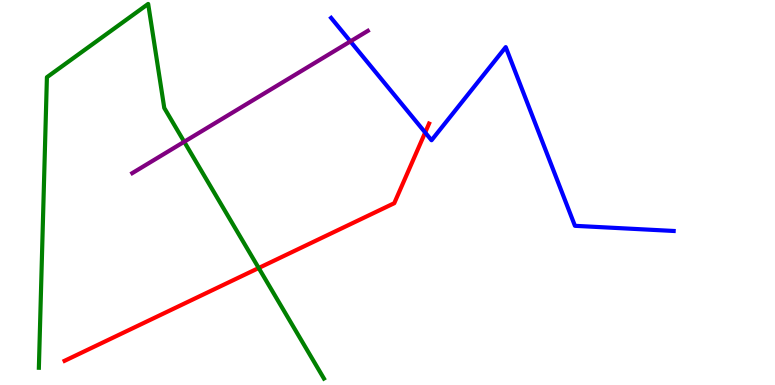[{'lines': ['blue', 'red'], 'intersections': [{'x': 5.49, 'y': 6.56}]}, {'lines': ['green', 'red'], 'intersections': [{'x': 3.34, 'y': 3.04}]}, {'lines': ['purple', 'red'], 'intersections': []}, {'lines': ['blue', 'green'], 'intersections': []}, {'lines': ['blue', 'purple'], 'intersections': [{'x': 4.52, 'y': 8.92}]}, {'lines': ['green', 'purple'], 'intersections': [{'x': 2.38, 'y': 6.32}]}]